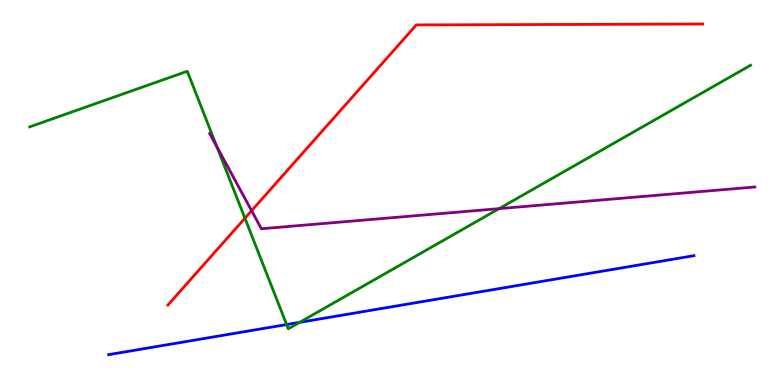[{'lines': ['blue', 'red'], 'intersections': []}, {'lines': ['green', 'red'], 'intersections': [{'x': 3.16, 'y': 4.33}]}, {'lines': ['purple', 'red'], 'intersections': [{'x': 3.25, 'y': 4.53}]}, {'lines': ['blue', 'green'], 'intersections': [{'x': 3.7, 'y': 1.57}, {'x': 3.87, 'y': 1.63}]}, {'lines': ['blue', 'purple'], 'intersections': []}, {'lines': ['green', 'purple'], 'intersections': [{'x': 2.8, 'y': 6.19}, {'x': 6.44, 'y': 4.58}]}]